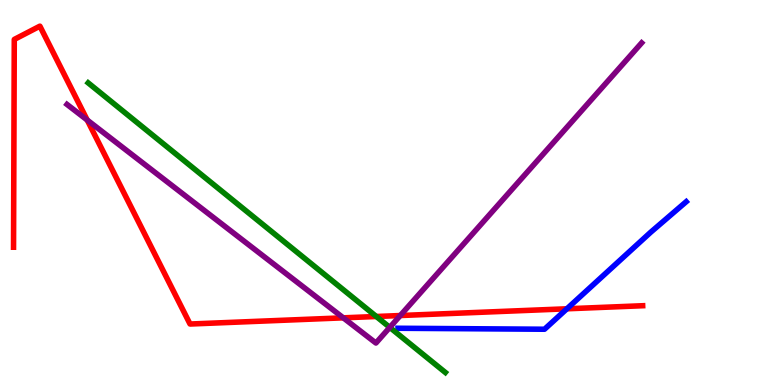[{'lines': ['blue', 'red'], 'intersections': [{'x': 7.31, 'y': 1.98}]}, {'lines': ['green', 'red'], 'intersections': [{'x': 4.86, 'y': 1.78}]}, {'lines': ['purple', 'red'], 'intersections': [{'x': 1.13, 'y': 6.88}, {'x': 4.43, 'y': 1.74}, {'x': 5.16, 'y': 1.8}]}, {'lines': ['blue', 'green'], 'intersections': []}, {'lines': ['blue', 'purple'], 'intersections': []}, {'lines': ['green', 'purple'], 'intersections': [{'x': 5.03, 'y': 1.5}]}]